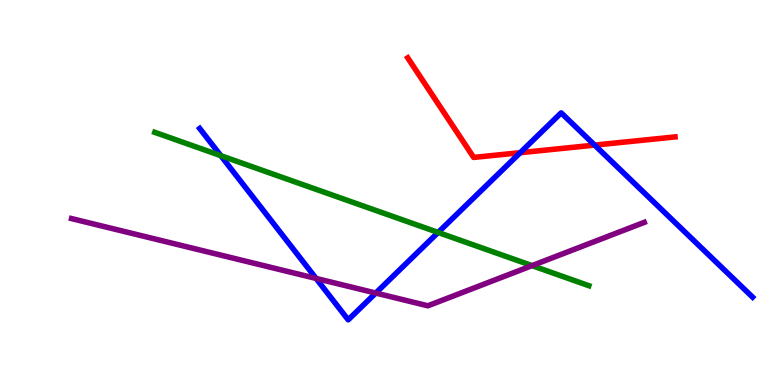[{'lines': ['blue', 'red'], 'intersections': [{'x': 6.71, 'y': 6.03}, {'x': 7.67, 'y': 6.23}]}, {'lines': ['green', 'red'], 'intersections': []}, {'lines': ['purple', 'red'], 'intersections': []}, {'lines': ['blue', 'green'], 'intersections': [{'x': 2.85, 'y': 5.96}, {'x': 5.65, 'y': 3.96}]}, {'lines': ['blue', 'purple'], 'intersections': [{'x': 4.08, 'y': 2.77}, {'x': 4.85, 'y': 2.39}]}, {'lines': ['green', 'purple'], 'intersections': [{'x': 6.87, 'y': 3.1}]}]